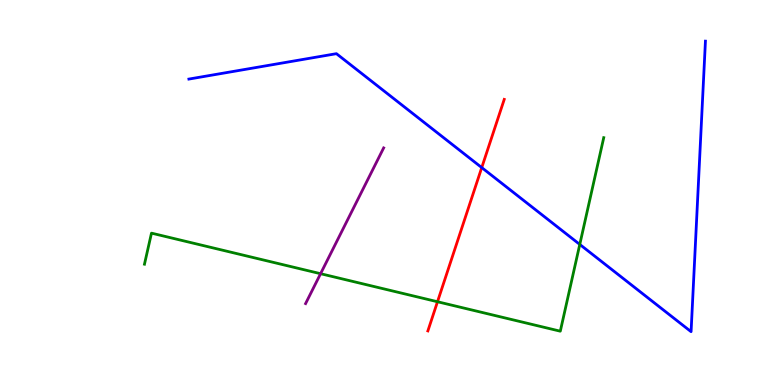[{'lines': ['blue', 'red'], 'intersections': [{'x': 6.22, 'y': 5.65}]}, {'lines': ['green', 'red'], 'intersections': [{'x': 5.65, 'y': 2.16}]}, {'lines': ['purple', 'red'], 'intersections': []}, {'lines': ['blue', 'green'], 'intersections': [{'x': 7.48, 'y': 3.65}]}, {'lines': ['blue', 'purple'], 'intersections': []}, {'lines': ['green', 'purple'], 'intersections': [{'x': 4.14, 'y': 2.89}]}]